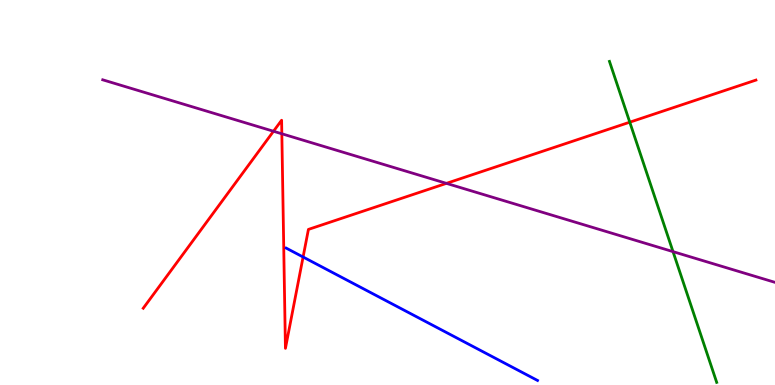[{'lines': ['blue', 'red'], 'intersections': [{'x': 3.91, 'y': 3.32}]}, {'lines': ['green', 'red'], 'intersections': [{'x': 8.13, 'y': 6.83}]}, {'lines': ['purple', 'red'], 'intersections': [{'x': 3.53, 'y': 6.59}, {'x': 3.64, 'y': 6.53}, {'x': 5.76, 'y': 5.24}]}, {'lines': ['blue', 'green'], 'intersections': []}, {'lines': ['blue', 'purple'], 'intersections': []}, {'lines': ['green', 'purple'], 'intersections': [{'x': 8.68, 'y': 3.46}]}]